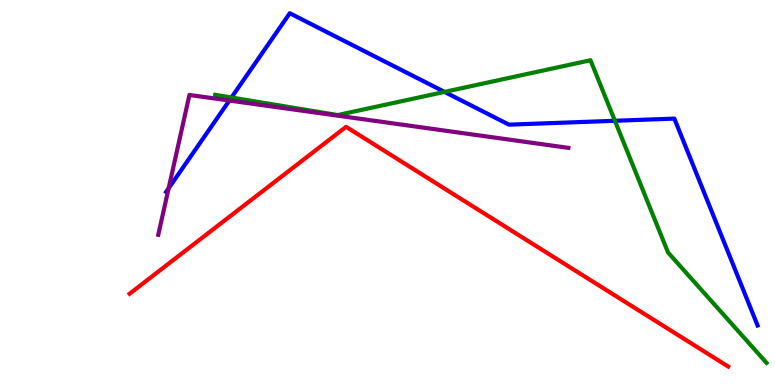[{'lines': ['blue', 'red'], 'intersections': []}, {'lines': ['green', 'red'], 'intersections': []}, {'lines': ['purple', 'red'], 'intersections': []}, {'lines': ['blue', 'green'], 'intersections': [{'x': 2.99, 'y': 7.47}, {'x': 5.74, 'y': 7.61}, {'x': 7.93, 'y': 6.86}]}, {'lines': ['blue', 'purple'], 'intersections': [{'x': 2.18, 'y': 5.11}, {'x': 2.96, 'y': 7.39}]}, {'lines': ['green', 'purple'], 'intersections': []}]